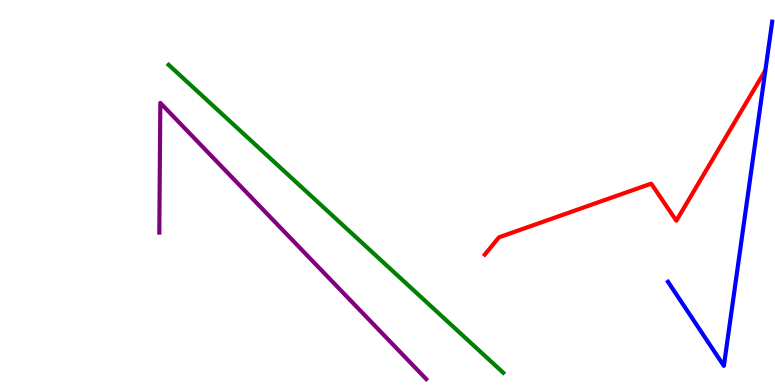[{'lines': ['blue', 'red'], 'intersections': []}, {'lines': ['green', 'red'], 'intersections': []}, {'lines': ['purple', 'red'], 'intersections': []}, {'lines': ['blue', 'green'], 'intersections': []}, {'lines': ['blue', 'purple'], 'intersections': []}, {'lines': ['green', 'purple'], 'intersections': []}]